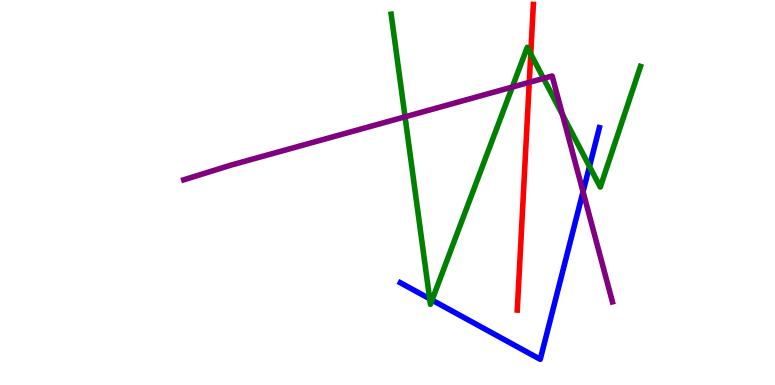[{'lines': ['blue', 'red'], 'intersections': []}, {'lines': ['green', 'red'], 'intersections': [{'x': 6.85, 'y': 8.6}]}, {'lines': ['purple', 'red'], 'intersections': [{'x': 6.83, 'y': 7.86}]}, {'lines': ['blue', 'green'], 'intersections': [{'x': 5.54, 'y': 2.24}, {'x': 5.57, 'y': 2.21}, {'x': 7.61, 'y': 5.68}]}, {'lines': ['blue', 'purple'], 'intersections': [{'x': 7.52, 'y': 5.02}]}, {'lines': ['green', 'purple'], 'intersections': [{'x': 5.23, 'y': 6.97}, {'x': 6.61, 'y': 7.74}, {'x': 7.01, 'y': 7.96}, {'x': 7.26, 'y': 7.02}]}]